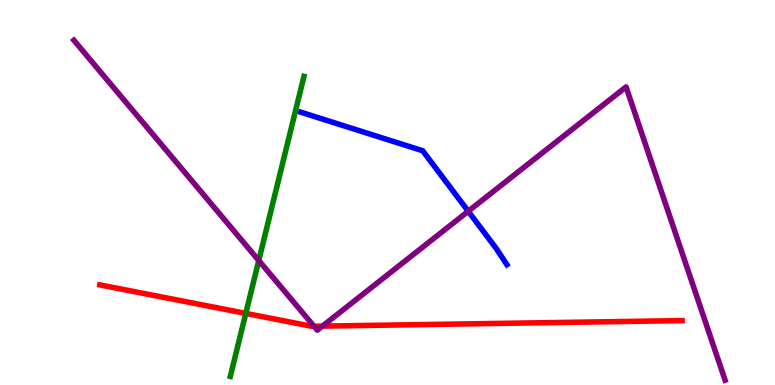[{'lines': ['blue', 'red'], 'intersections': []}, {'lines': ['green', 'red'], 'intersections': [{'x': 3.17, 'y': 1.86}]}, {'lines': ['purple', 'red'], 'intersections': [{'x': 4.05, 'y': 1.53}, {'x': 4.16, 'y': 1.53}]}, {'lines': ['blue', 'green'], 'intersections': []}, {'lines': ['blue', 'purple'], 'intersections': [{'x': 6.04, 'y': 4.51}]}, {'lines': ['green', 'purple'], 'intersections': [{'x': 3.34, 'y': 3.23}]}]